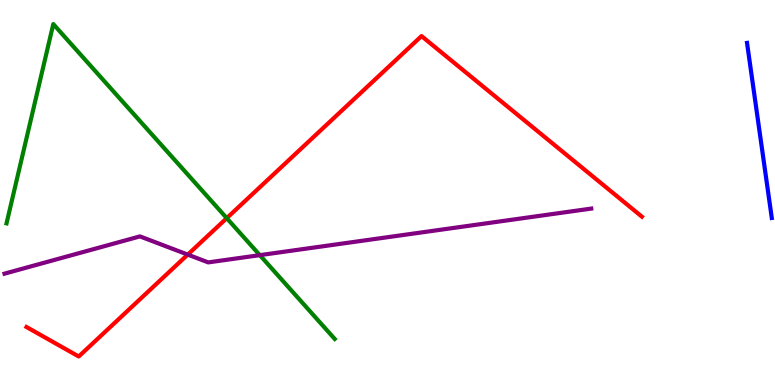[{'lines': ['blue', 'red'], 'intersections': []}, {'lines': ['green', 'red'], 'intersections': [{'x': 2.93, 'y': 4.33}]}, {'lines': ['purple', 'red'], 'intersections': [{'x': 2.42, 'y': 3.39}]}, {'lines': ['blue', 'green'], 'intersections': []}, {'lines': ['blue', 'purple'], 'intersections': []}, {'lines': ['green', 'purple'], 'intersections': [{'x': 3.35, 'y': 3.37}]}]